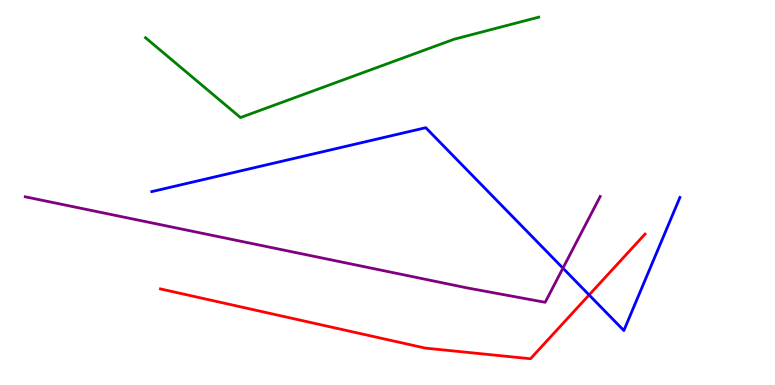[{'lines': ['blue', 'red'], 'intersections': [{'x': 7.6, 'y': 2.34}]}, {'lines': ['green', 'red'], 'intersections': []}, {'lines': ['purple', 'red'], 'intersections': []}, {'lines': ['blue', 'green'], 'intersections': []}, {'lines': ['blue', 'purple'], 'intersections': [{'x': 7.26, 'y': 3.04}]}, {'lines': ['green', 'purple'], 'intersections': []}]